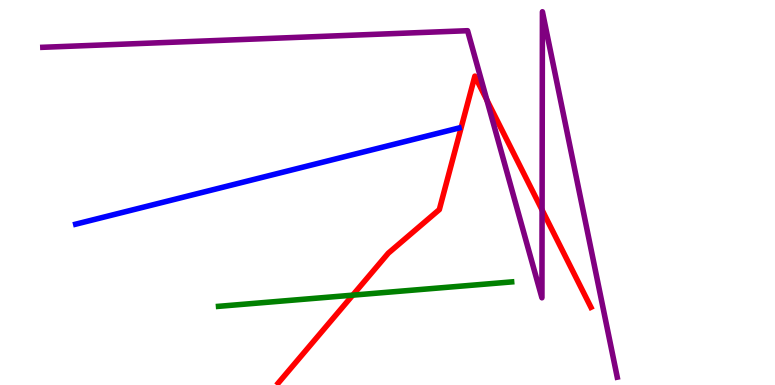[{'lines': ['blue', 'red'], 'intersections': []}, {'lines': ['green', 'red'], 'intersections': [{'x': 4.55, 'y': 2.33}]}, {'lines': ['purple', 'red'], 'intersections': [{'x': 6.28, 'y': 7.4}, {'x': 6.99, 'y': 4.55}]}, {'lines': ['blue', 'green'], 'intersections': []}, {'lines': ['blue', 'purple'], 'intersections': []}, {'lines': ['green', 'purple'], 'intersections': []}]